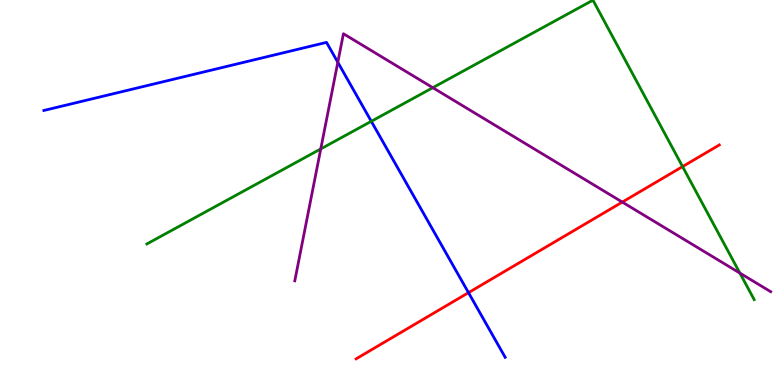[{'lines': ['blue', 'red'], 'intersections': [{'x': 6.05, 'y': 2.4}]}, {'lines': ['green', 'red'], 'intersections': [{'x': 8.81, 'y': 5.67}]}, {'lines': ['purple', 'red'], 'intersections': [{'x': 8.03, 'y': 4.75}]}, {'lines': ['blue', 'green'], 'intersections': [{'x': 4.79, 'y': 6.85}]}, {'lines': ['blue', 'purple'], 'intersections': [{'x': 4.36, 'y': 8.38}]}, {'lines': ['green', 'purple'], 'intersections': [{'x': 4.14, 'y': 6.13}, {'x': 5.58, 'y': 7.72}, {'x': 9.55, 'y': 2.91}]}]